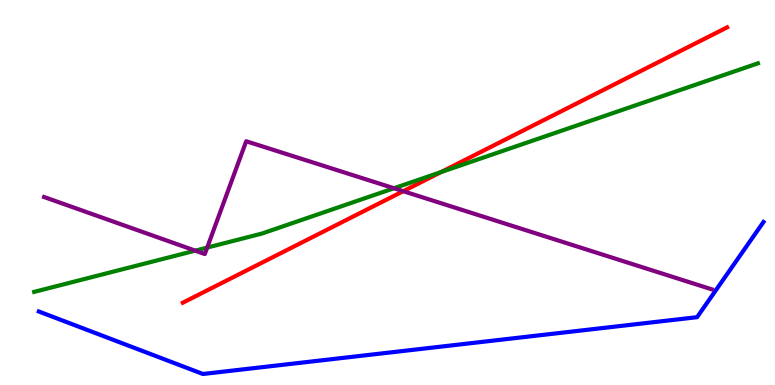[{'lines': ['blue', 'red'], 'intersections': []}, {'lines': ['green', 'red'], 'intersections': [{'x': 5.69, 'y': 5.53}]}, {'lines': ['purple', 'red'], 'intersections': [{'x': 5.2, 'y': 5.03}]}, {'lines': ['blue', 'green'], 'intersections': []}, {'lines': ['blue', 'purple'], 'intersections': []}, {'lines': ['green', 'purple'], 'intersections': [{'x': 2.52, 'y': 3.49}, {'x': 2.67, 'y': 3.57}, {'x': 5.08, 'y': 5.11}]}]